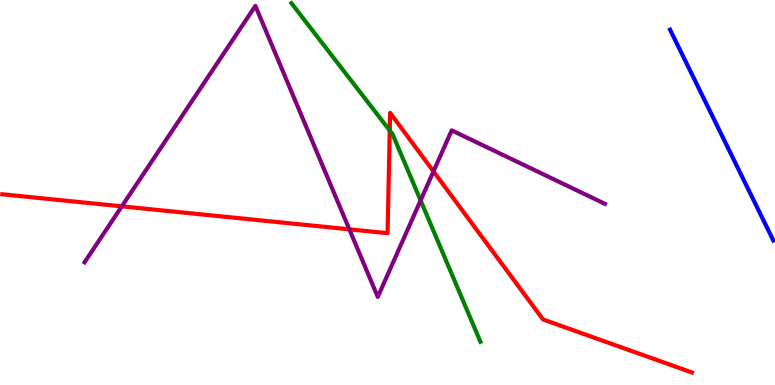[{'lines': ['blue', 'red'], 'intersections': []}, {'lines': ['green', 'red'], 'intersections': [{'x': 5.03, 'y': 6.61}]}, {'lines': ['purple', 'red'], 'intersections': [{'x': 1.57, 'y': 4.64}, {'x': 4.51, 'y': 4.04}, {'x': 5.59, 'y': 5.55}]}, {'lines': ['blue', 'green'], 'intersections': []}, {'lines': ['blue', 'purple'], 'intersections': []}, {'lines': ['green', 'purple'], 'intersections': [{'x': 5.43, 'y': 4.79}]}]